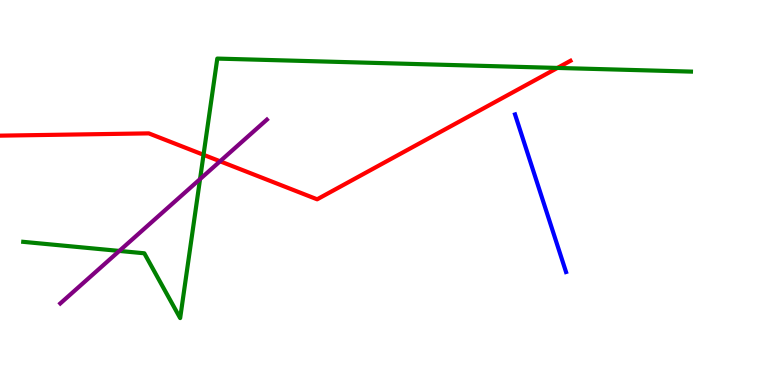[{'lines': ['blue', 'red'], 'intersections': []}, {'lines': ['green', 'red'], 'intersections': [{'x': 2.63, 'y': 5.98}, {'x': 7.19, 'y': 8.24}]}, {'lines': ['purple', 'red'], 'intersections': [{'x': 2.84, 'y': 5.81}]}, {'lines': ['blue', 'green'], 'intersections': []}, {'lines': ['blue', 'purple'], 'intersections': []}, {'lines': ['green', 'purple'], 'intersections': [{'x': 1.54, 'y': 3.48}, {'x': 2.58, 'y': 5.35}]}]